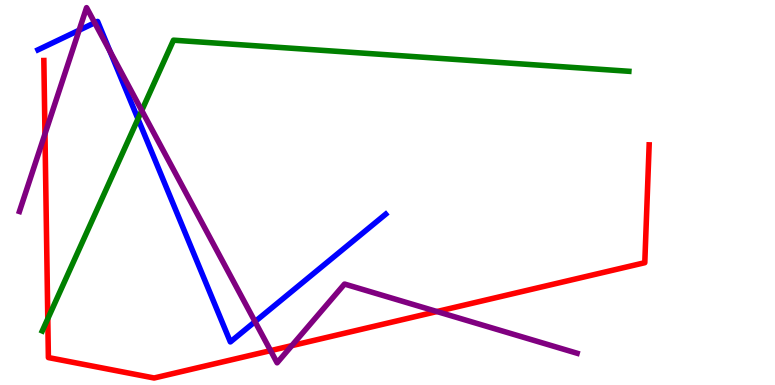[{'lines': ['blue', 'red'], 'intersections': []}, {'lines': ['green', 'red'], 'intersections': [{'x': 0.617, 'y': 1.72}]}, {'lines': ['purple', 'red'], 'intersections': [{'x': 0.58, 'y': 6.52}, {'x': 3.49, 'y': 0.893}, {'x': 3.77, 'y': 1.02}, {'x': 5.64, 'y': 1.91}]}, {'lines': ['blue', 'green'], 'intersections': [{'x': 1.78, 'y': 6.91}]}, {'lines': ['blue', 'purple'], 'intersections': [{'x': 1.02, 'y': 9.21}, {'x': 1.22, 'y': 9.41}, {'x': 1.42, 'y': 8.67}, {'x': 3.29, 'y': 1.65}]}, {'lines': ['green', 'purple'], 'intersections': [{'x': 1.83, 'y': 7.13}]}]